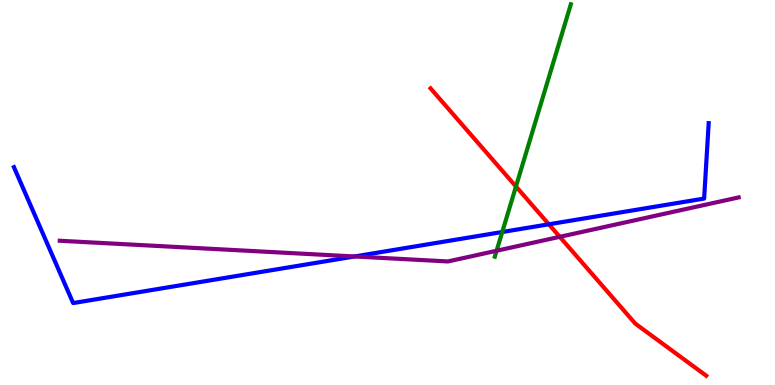[{'lines': ['blue', 'red'], 'intersections': [{'x': 7.08, 'y': 4.17}]}, {'lines': ['green', 'red'], 'intersections': [{'x': 6.66, 'y': 5.16}]}, {'lines': ['purple', 'red'], 'intersections': [{'x': 7.22, 'y': 3.85}]}, {'lines': ['blue', 'green'], 'intersections': [{'x': 6.48, 'y': 3.97}]}, {'lines': ['blue', 'purple'], 'intersections': [{'x': 4.57, 'y': 3.34}]}, {'lines': ['green', 'purple'], 'intersections': [{'x': 6.41, 'y': 3.49}]}]